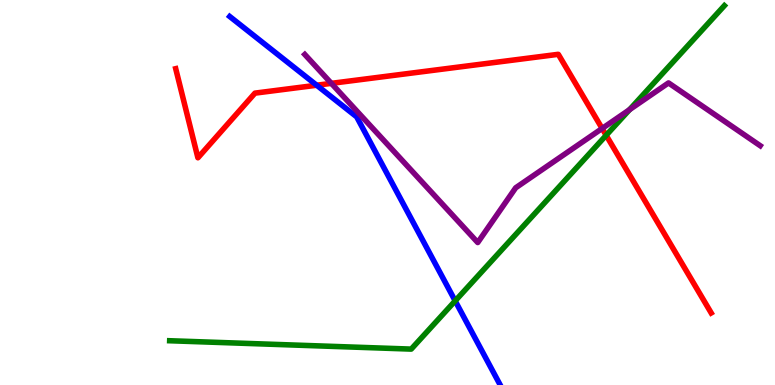[{'lines': ['blue', 'red'], 'intersections': [{'x': 4.09, 'y': 7.79}]}, {'lines': ['green', 'red'], 'intersections': [{'x': 7.82, 'y': 6.49}]}, {'lines': ['purple', 'red'], 'intersections': [{'x': 4.28, 'y': 7.83}, {'x': 7.77, 'y': 6.66}]}, {'lines': ['blue', 'green'], 'intersections': [{'x': 5.87, 'y': 2.18}]}, {'lines': ['blue', 'purple'], 'intersections': []}, {'lines': ['green', 'purple'], 'intersections': [{'x': 8.12, 'y': 7.15}]}]